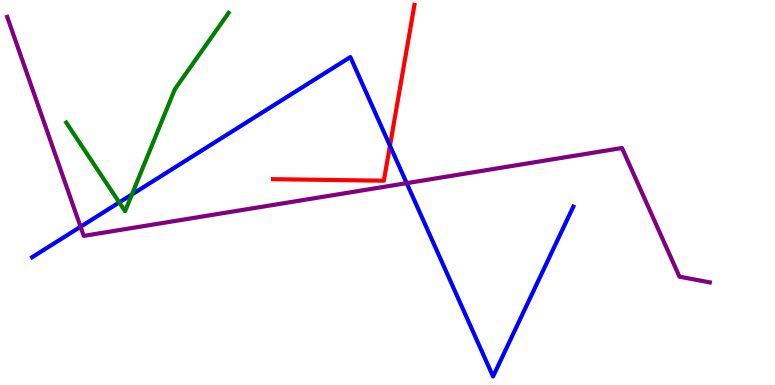[{'lines': ['blue', 'red'], 'intersections': [{'x': 5.03, 'y': 6.22}]}, {'lines': ['green', 'red'], 'intersections': []}, {'lines': ['purple', 'red'], 'intersections': []}, {'lines': ['blue', 'green'], 'intersections': [{'x': 1.54, 'y': 4.74}, {'x': 1.7, 'y': 4.95}]}, {'lines': ['blue', 'purple'], 'intersections': [{'x': 1.04, 'y': 4.11}, {'x': 5.25, 'y': 5.24}]}, {'lines': ['green', 'purple'], 'intersections': []}]